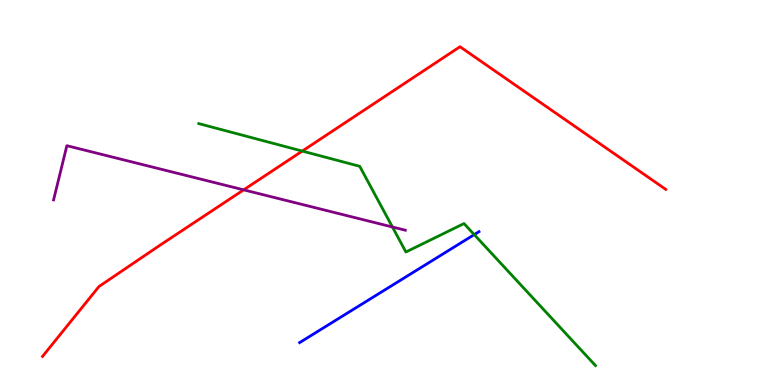[{'lines': ['blue', 'red'], 'intersections': []}, {'lines': ['green', 'red'], 'intersections': [{'x': 3.9, 'y': 6.08}]}, {'lines': ['purple', 'red'], 'intersections': [{'x': 3.14, 'y': 5.07}]}, {'lines': ['blue', 'green'], 'intersections': [{'x': 6.12, 'y': 3.91}]}, {'lines': ['blue', 'purple'], 'intersections': []}, {'lines': ['green', 'purple'], 'intersections': [{'x': 5.06, 'y': 4.1}]}]